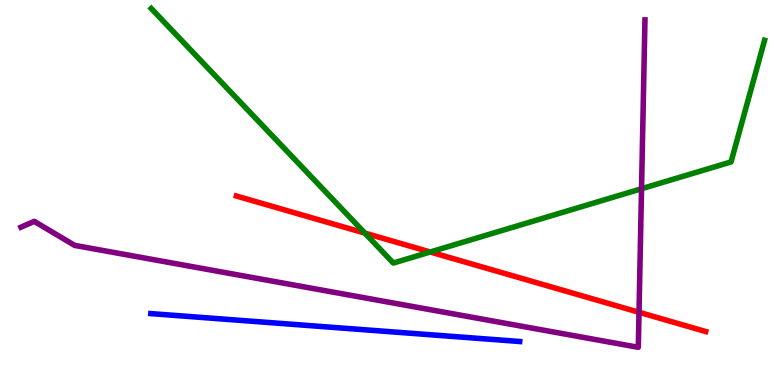[{'lines': ['blue', 'red'], 'intersections': []}, {'lines': ['green', 'red'], 'intersections': [{'x': 4.71, 'y': 3.95}, {'x': 5.55, 'y': 3.45}]}, {'lines': ['purple', 'red'], 'intersections': [{'x': 8.25, 'y': 1.89}]}, {'lines': ['blue', 'green'], 'intersections': []}, {'lines': ['blue', 'purple'], 'intersections': []}, {'lines': ['green', 'purple'], 'intersections': [{'x': 8.28, 'y': 5.1}]}]